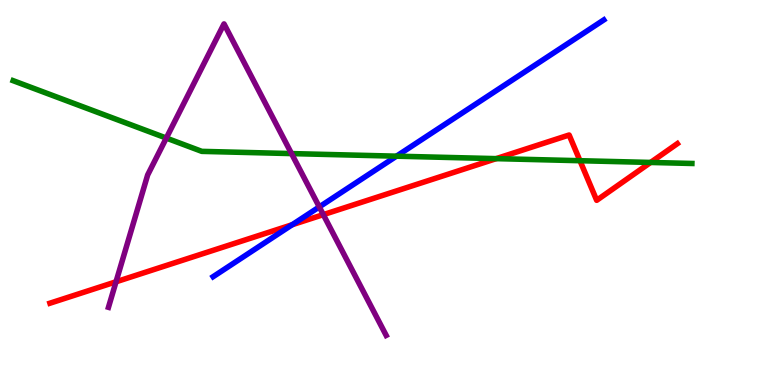[{'lines': ['blue', 'red'], 'intersections': [{'x': 3.77, 'y': 4.16}]}, {'lines': ['green', 'red'], 'intersections': [{'x': 6.4, 'y': 5.88}, {'x': 7.48, 'y': 5.83}, {'x': 8.39, 'y': 5.78}]}, {'lines': ['purple', 'red'], 'intersections': [{'x': 1.5, 'y': 2.68}, {'x': 4.17, 'y': 4.42}]}, {'lines': ['blue', 'green'], 'intersections': [{'x': 5.12, 'y': 5.94}]}, {'lines': ['blue', 'purple'], 'intersections': [{'x': 4.12, 'y': 4.63}]}, {'lines': ['green', 'purple'], 'intersections': [{'x': 2.15, 'y': 6.41}, {'x': 3.76, 'y': 6.01}]}]